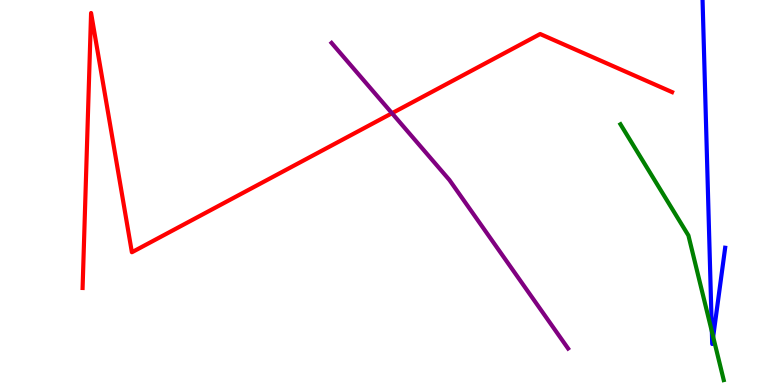[{'lines': ['blue', 'red'], 'intersections': []}, {'lines': ['green', 'red'], 'intersections': []}, {'lines': ['purple', 'red'], 'intersections': [{'x': 5.06, 'y': 7.06}]}, {'lines': ['blue', 'green'], 'intersections': [{'x': 9.19, 'y': 1.39}, {'x': 9.2, 'y': 1.25}]}, {'lines': ['blue', 'purple'], 'intersections': []}, {'lines': ['green', 'purple'], 'intersections': []}]